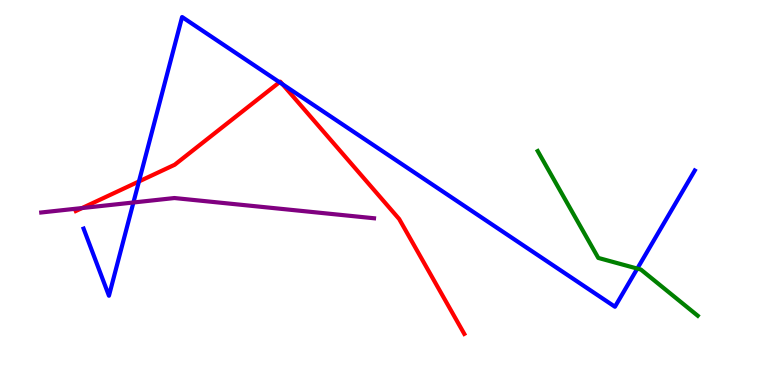[{'lines': ['blue', 'red'], 'intersections': [{'x': 1.79, 'y': 5.29}, {'x': 3.61, 'y': 7.86}, {'x': 3.64, 'y': 7.81}]}, {'lines': ['green', 'red'], 'intersections': []}, {'lines': ['purple', 'red'], 'intersections': [{'x': 1.06, 'y': 4.6}]}, {'lines': ['blue', 'green'], 'intersections': [{'x': 8.22, 'y': 3.02}]}, {'lines': ['blue', 'purple'], 'intersections': [{'x': 1.72, 'y': 4.74}]}, {'lines': ['green', 'purple'], 'intersections': []}]